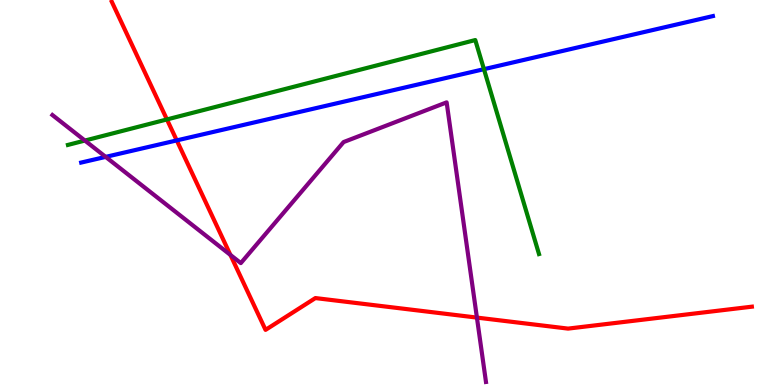[{'lines': ['blue', 'red'], 'intersections': [{'x': 2.28, 'y': 6.35}]}, {'lines': ['green', 'red'], 'intersections': [{'x': 2.15, 'y': 6.9}]}, {'lines': ['purple', 'red'], 'intersections': [{'x': 2.97, 'y': 3.38}, {'x': 6.15, 'y': 1.75}]}, {'lines': ['blue', 'green'], 'intersections': [{'x': 6.24, 'y': 8.2}]}, {'lines': ['blue', 'purple'], 'intersections': [{'x': 1.36, 'y': 5.93}]}, {'lines': ['green', 'purple'], 'intersections': [{'x': 1.1, 'y': 6.35}]}]